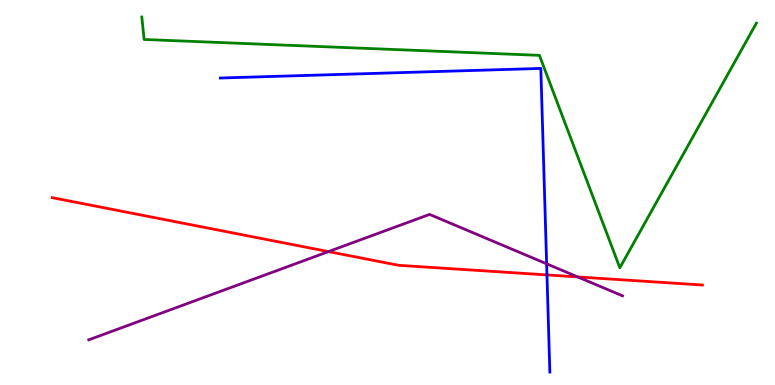[{'lines': ['blue', 'red'], 'intersections': [{'x': 7.06, 'y': 2.86}]}, {'lines': ['green', 'red'], 'intersections': []}, {'lines': ['purple', 'red'], 'intersections': [{'x': 4.24, 'y': 3.46}, {'x': 7.45, 'y': 2.81}]}, {'lines': ['blue', 'green'], 'intersections': []}, {'lines': ['blue', 'purple'], 'intersections': [{'x': 7.05, 'y': 3.15}]}, {'lines': ['green', 'purple'], 'intersections': []}]